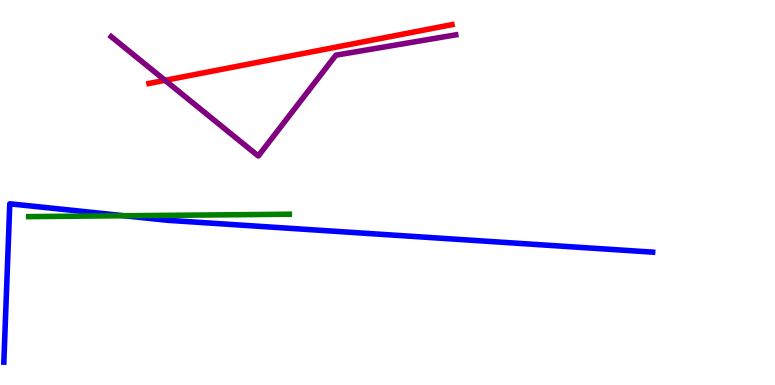[{'lines': ['blue', 'red'], 'intersections': []}, {'lines': ['green', 'red'], 'intersections': []}, {'lines': ['purple', 'red'], 'intersections': [{'x': 2.13, 'y': 7.91}]}, {'lines': ['blue', 'green'], 'intersections': [{'x': 1.6, 'y': 4.4}]}, {'lines': ['blue', 'purple'], 'intersections': []}, {'lines': ['green', 'purple'], 'intersections': []}]